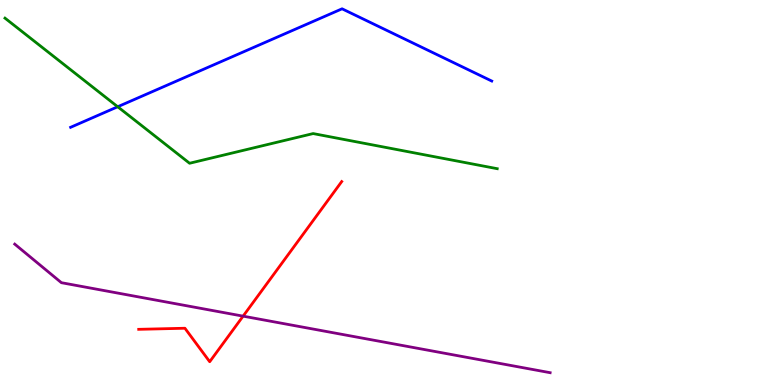[{'lines': ['blue', 'red'], 'intersections': []}, {'lines': ['green', 'red'], 'intersections': []}, {'lines': ['purple', 'red'], 'intersections': [{'x': 3.14, 'y': 1.79}]}, {'lines': ['blue', 'green'], 'intersections': [{'x': 1.52, 'y': 7.23}]}, {'lines': ['blue', 'purple'], 'intersections': []}, {'lines': ['green', 'purple'], 'intersections': []}]